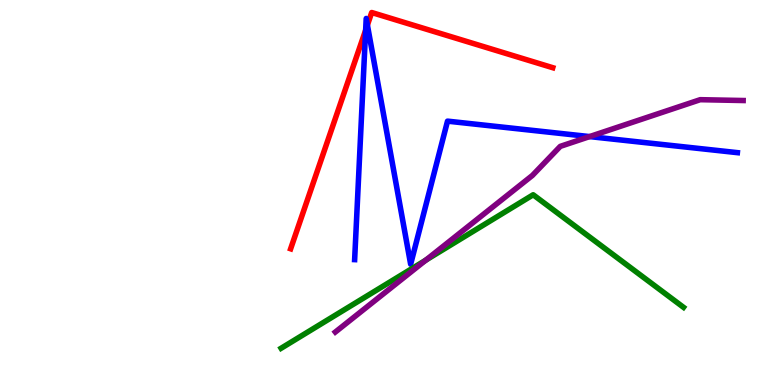[{'lines': ['blue', 'red'], 'intersections': [{'x': 4.72, 'y': 9.22}, {'x': 4.74, 'y': 9.35}]}, {'lines': ['green', 'red'], 'intersections': []}, {'lines': ['purple', 'red'], 'intersections': []}, {'lines': ['blue', 'green'], 'intersections': []}, {'lines': ['blue', 'purple'], 'intersections': [{'x': 7.61, 'y': 6.45}]}, {'lines': ['green', 'purple'], 'intersections': [{'x': 5.49, 'y': 3.24}]}]